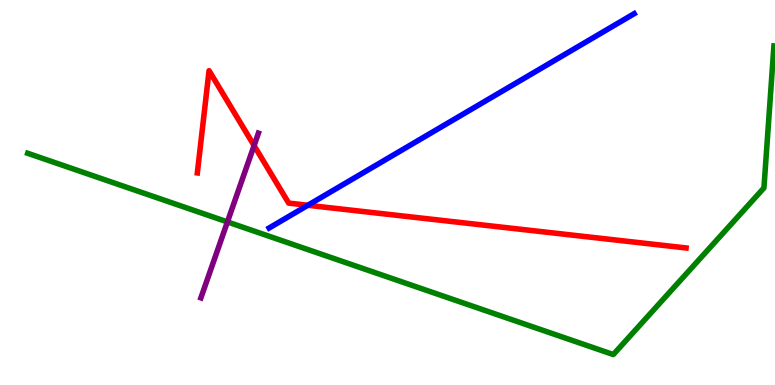[{'lines': ['blue', 'red'], 'intersections': [{'x': 3.97, 'y': 4.67}]}, {'lines': ['green', 'red'], 'intersections': []}, {'lines': ['purple', 'red'], 'intersections': [{'x': 3.28, 'y': 6.22}]}, {'lines': ['blue', 'green'], 'intersections': []}, {'lines': ['blue', 'purple'], 'intersections': []}, {'lines': ['green', 'purple'], 'intersections': [{'x': 2.93, 'y': 4.24}]}]